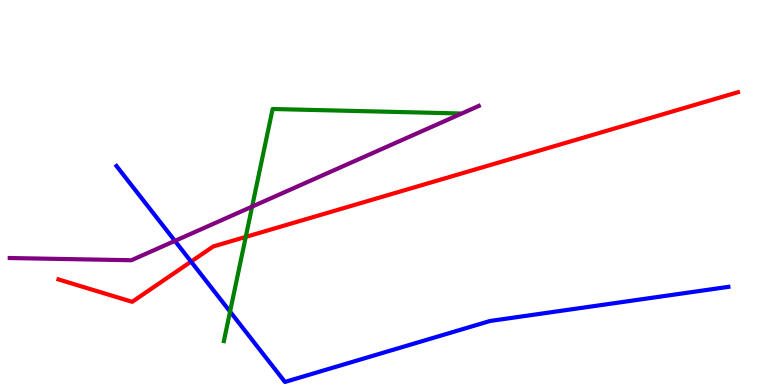[{'lines': ['blue', 'red'], 'intersections': [{'x': 2.47, 'y': 3.2}]}, {'lines': ['green', 'red'], 'intersections': [{'x': 3.17, 'y': 3.85}]}, {'lines': ['purple', 'red'], 'intersections': []}, {'lines': ['blue', 'green'], 'intersections': [{'x': 2.97, 'y': 1.91}]}, {'lines': ['blue', 'purple'], 'intersections': [{'x': 2.26, 'y': 3.74}]}, {'lines': ['green', 'purple'], 'intersections': [{'x': 3.25, 'y': 4.63}]}]